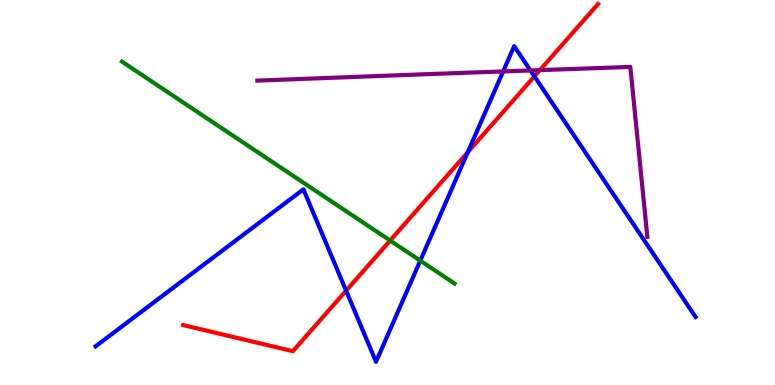[{'lines': ['blue', 'red'], 'intersections': [{'x': 4.47, 'y': 2.45}, {'x': 6.04, 'y': 6.05}, {'x': 6.9, 'y': 8.02}]}, {'lines': ['green', 'red'], 'intersections': [{'x': 5.03, 'y': 3.75}]}, {'lines': ['purple', 'red'], 'intersections': [{'x': 6.97, 'y': 8.18}]}, {'lines': ['blue', 'green'], 'intersections': [{'x': 5.42, 'y': 3.23}]}, {'lines': ['blue', 'purple'], 'intersections': [{'x': 6.49, 'y': 8.14}, {'x': 6.84, 'y': 8.17}]}, {'lines': ['green', 'purple'], 'intersections': []}]